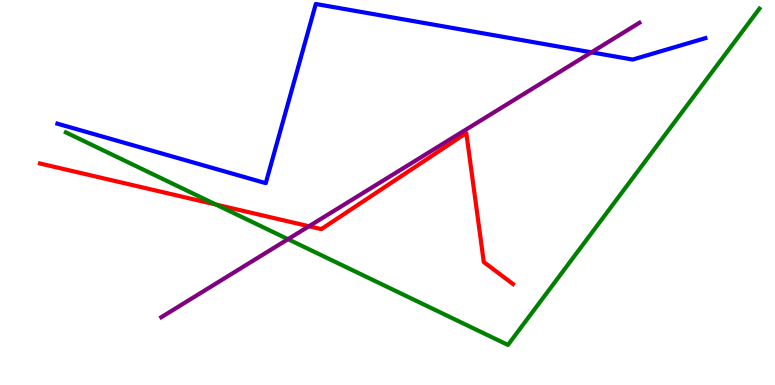[{'lines': ['blue', 'red'], 'intersections': []}, {'lines': ['green', 'red'], 'intersections': [{'x': 2.79, 'y': 4.69}]}, {'lines': ['purple', 'red'], 'intersections': [{'x': 3.99, 'y': 4.12}]}, {'lines': ['blue', 'green'], 'intersections': []}, {'lines': ['blue', 'purple'], 'intersections': [{'x': 7.63, 'y': 8.64}]}, {'lines': ['green', 'purple'], 'intersections': [{'x': 3.72, 'y': 3.79}]}]